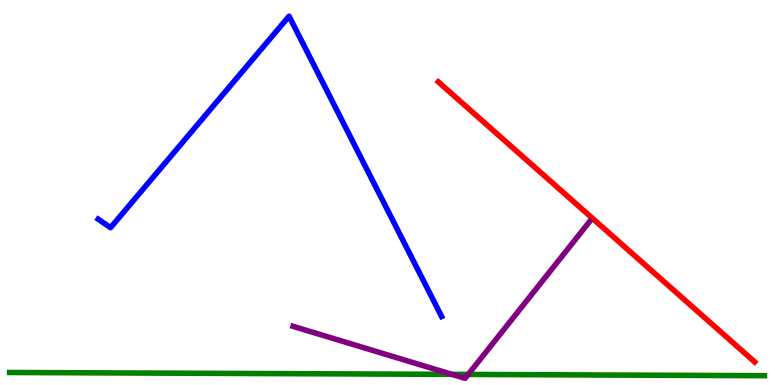[{'lines': ['blue', 'red'], 'intersections': []}, {'lines': ['green', 'red'], 'intersections': []}, {'lines': ['purple', 'red'], 'intersections': []}, {'lines': ['blue', 'green'], 'intersections': []}, {'lines': ['blue', 'purple'], 'intersections': []}, {'lines': ['green', 'purple'], 'intersections': [{'x': 5.83, 'y': 0.276}, {'x': 6.04, 'y': 0.274}]}]